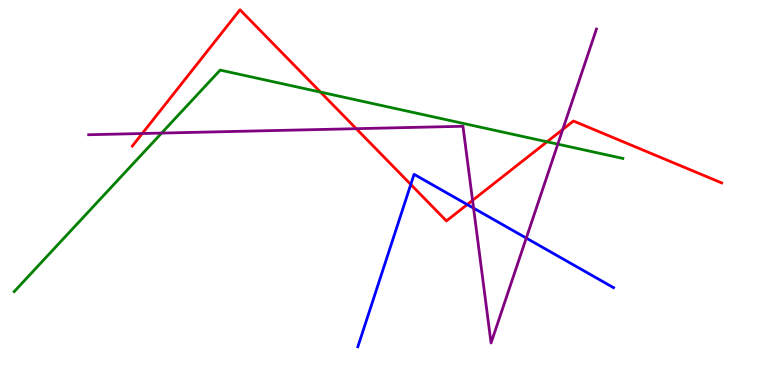[{'lines': ['blue', 'red'], 'intersections': [{'x': 5.3, 'y': 5.21}, {'x': 6.03, 'y': 4.69}]}, {'lines': ['green', 'red'], 'intersections': [{'x': 4.14, 'y': 7.61}, {'x': 7.06, 'y': 6.32}]}, {'lines': ['purple', 'red'], 'intersections': [{'x': 1.84, 'y': 6.53}, {'x': 4.6, 'y': 6.66}, {'x': 6.1, 'y': 4.8}, {'x': 7.26, 'y': 6.64}]}, {'lines': ['blue', 'green'], 'intersections': []}, {'lines': ['blue', 'purple'], 'intersections': [{'x': 6.11, 'y': 4.59}, {'x': 6.79, 'y': 3.82}]}, {'lines': ['green', 'purple'], 'intersections': [{'x': 2.09, 'y': 6.54}, {'x': 7.2, 'y': 6.26}]}]